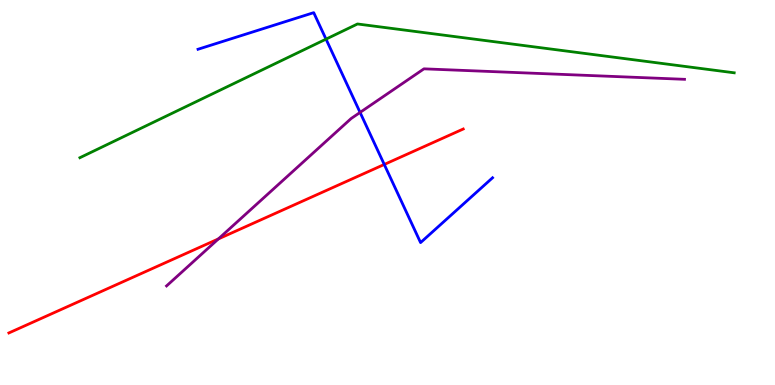[{'lines': ['blue', 'red'], 'intersections': [{'x': 4.96, 'y': 5.73}]}, {'lines': ['green', 'red'], 'intersections': []}, {'lines': ['purple', 'red'], 'intersections': [{'x': 2.82, 'y': 3.79}]}, {'lines': ['blue', 'green'], 'intersections': [{'x': 4.21, 'y': 8.98}]}, {'lines': ['blue', 'purple'], 'intersections': [{'x': 4.65, 'y': 7.08}]}, {'lines': ['green', 'purple'], 'intersections': []}]